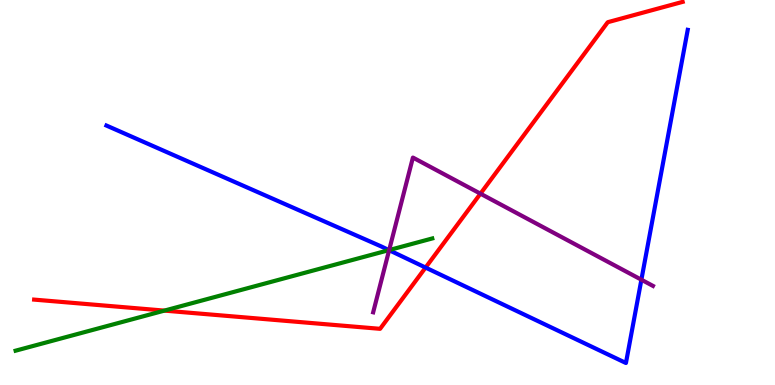[{'lines': ['blue', 'red'], 'intersections': [{'x': 5.49, 'y': 3.05}]}, {'lines': ['green', 'red'], 'intersections': [{'x': 2.12, 'y': 1.93}]}, {'lines': ['purple', 'red'], 'intersections': [{'x': 6.2, 'y': 4.97}]}, {'lines': ['blue', 'green'], 'intersections': [{'x': 5.02, 'y': 3.5}]}, {'lines': ['blue', 'purple'], 'intersections': [{'x': 5.02, 'y': 3.5}, {'x': 8.28, 'y': 2.73}]}, {'lines': ['green', 'purple'], 'intersections': [{'x': 5.02, 'y': 3.5}]}]